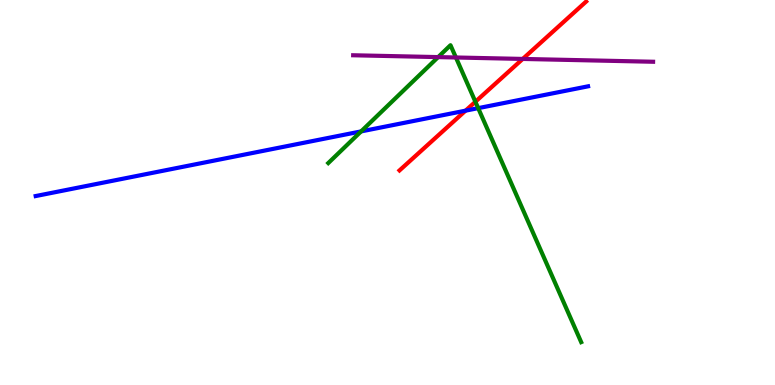[{'lines': ['blue', 'red'], 'intersections': [{'x': 6.01, 'y': 7.13}]}, {'lines': ['green', 'red'], 'intersections': [{'x': 6.13, 'y': 7.36}]}, {'lines': ['purple', 'red'], 'intersections': [{'x': 6.74, 'y': 8.47}]}, {'lines': ['blue', 'green'], 'intersections': [{'x': 4.66, 'y': 6.59}, {'x': 6.17, 'y': 7.19}]}, {'lines': ['blue', 'purple'], 'intersections': []}, {'lines': ['green', 'purple'], 'intersections': [{'x': 5.65, 'y': 8.52}, {'x': 5.88, 'y': 8.51}]}]